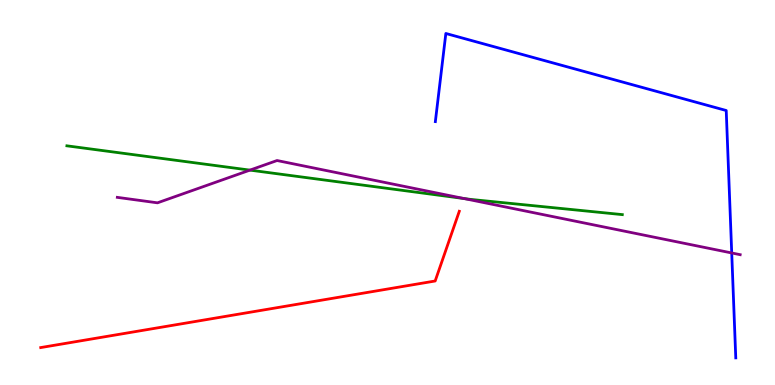[{'lines': ['blue', 'red'], 'intersections': []}, {'lines': ['green', 'red'], 'intersections': []}, {'lines': ['purple', 'red'], 'intersections': []}, {'lines': ['blue', 'green'], 'intersections': []}, {'lines': ['blue', 'purple'], 'intersections': [{'x': 9.44, 'y': 3.43}]}, {'lines': ['green', 'purple'], 'intersections': [{'x': 3.22, 'y': 5.58}, {'x': 5.99, 'y': 4.84}]}]